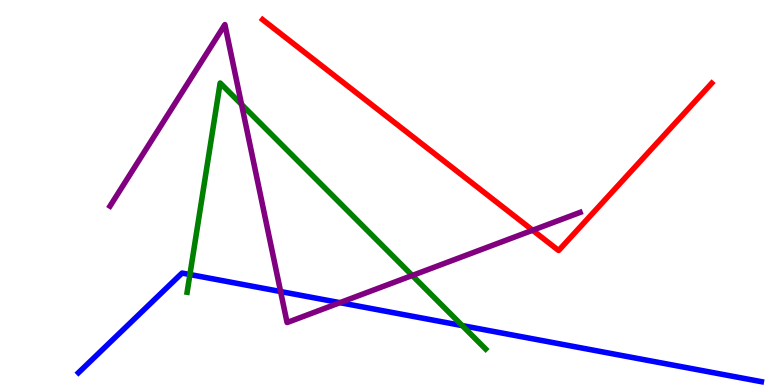[{'lines': ['blue', 'red'], 'intersections': []}, {'lines': ['green', 'red'], 'intersections': []}, {'lines': ['purple', 'red'], 'intersections': [{'x': 6.87, 'y': 4.02}]}, {'lines': ['blue', 'green'], 'intersections': [{'x': 2.45, 'y': 2.87}, {'x': 5.96, 'y': 1.54}]}, {'lines': ['blue', 'purple'], 'intersections': [{'x': 3.62, 'y': 2.43}, {'x': 4.39, 'y': 2.14}]}, {'lines': ['green', 'purple'], 'intersections': [{'x': 3.12, 'y': 7.29}, {'x': 5.32, 'y': 2.84}]}]